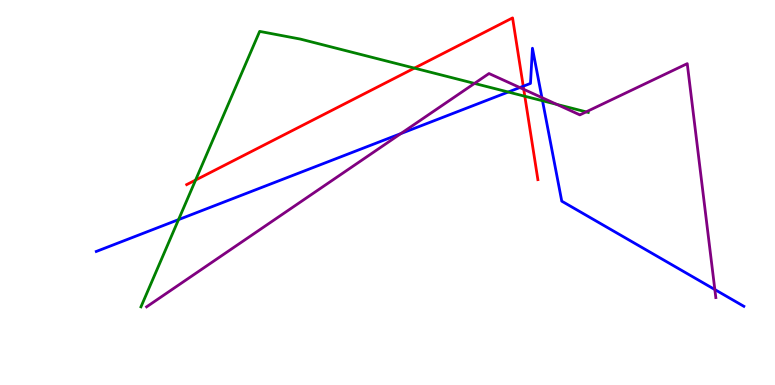[{'lines': ['blue', 'red'], 'intersections': [{'x': 6.75, 'y': 7.76}]}, {'lines': ['green', 'red'], 'intersections': [{'x': 2.52, 'y': 5.32}, {'x': 5.35, 'y': 8.23}, {'x': 6.77, 'y': 7.5}]}, {'lines': ['purple', 'red'], 'intersections': [{'x': 6.76, 'y': 7.68}]}, {'lines': ['blue', 'green'], 'intersections': [{'x': 2.3, 'y': 4.3}, {'x': 6.56, 'y': 7.61}, {'x': 7.0, 'y': 7.38}]}, {'lines': ['blue', 'purple'], 'intersections': [{'x': 5.17, 'y': 6.53}, {'x': 6.71, 'y': 7.73}, {'x': 6.99, 'y': 7.46}, {'x': 9.22, 'y': 2.48}]}, {'lines': ['green', 'purple'], 'intersections': [{'x': 6.12, 'y': 7.83}, {'x': 7.19, 'y': 7.29}, {'x': 7.56, 'y': 7.09}]}]